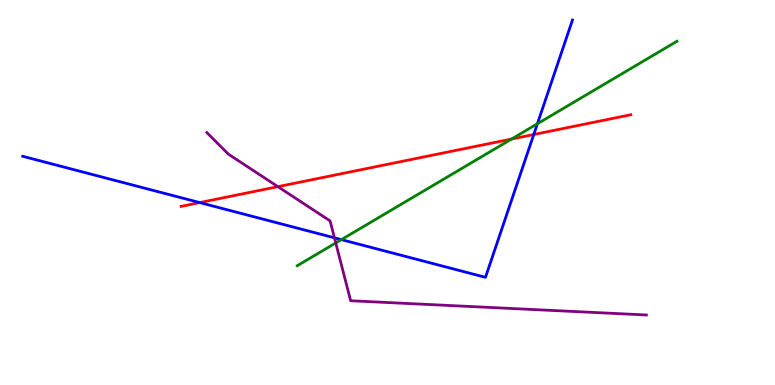[{'lines': ['blue', 'red'], 'intersections': [{'x': 2.58, 'y': 4.74}, {'x': 6.89, 'y': 6.51}]}, {'lines': ['green', 'red'], 'intersections': [{'x': 6.6, 'y': 6.39}]}, {'lines': ['purple', 'red'], 'intersections': [{'x': 3.59, 'y': 5.15}]}, {'lines': ['blue', 'green'], 'intersections': [{'x': 4.4, 'y': 3.78}, {'x': 6.93, 'y': 6.79}]}, {'lines': ['blue', 'purple'], 'intersections': [{'x': 4.32, 'y': 3.82}]}, {'lines': ['green', 'purple'], 'intersections': [{'x': 4.33, 'y': 3.69}]}]